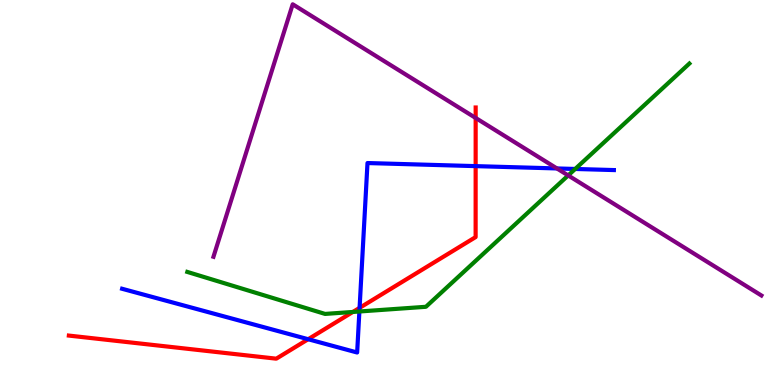[{'lines': ['blue', 'red'], 'intersections': [{'x': 3.98, 'y': 1.19}, {'x': 4.64, 'y': 2.0}, {'x': 6.14, 'y': 5.69}]}, {'lines': ['green', 'red'], 'intersections': [{'x': 4.55, 'y': 1.9}]}, {'lines': ['purple', 'red'], 'intersections': [{'x': 6.14, 'y': 6.94}]}, {'lines': ['blue', 'green'], 'intersections': [{'x': 4.64, 'y': 1.91}, {'x': 7.42, 'y': 5.61}]}, {'lines': ['blue', 'purple'], 'intersections': [{'x': 7.19, 'y': 5.62}]}, {'lines': ['green', 'purple'], 'intersections': [{'x': 7.33, 'y': 5.44}]}]